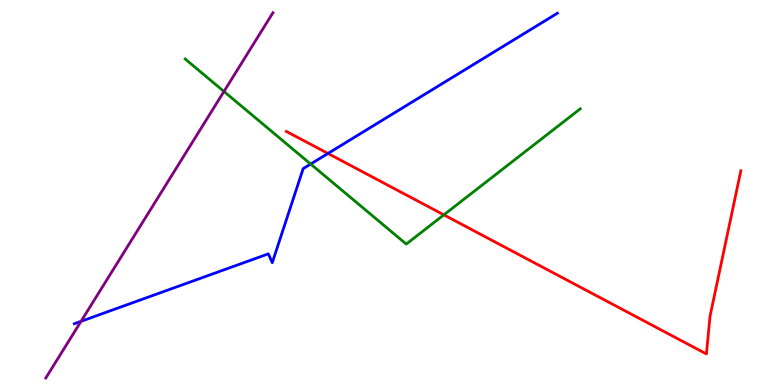[{'lines': ['blue', 'red'], 'intersections': [{'x': 4.23, 'y': 6.01}]}, {'lines': ['green', 'red'], 'intersections': [{'x': 5.73, 'y': 4.42}]}, {'lines': ['purple', 'red'], 'intersections': []}, {'lines': ['blue', 'green'], 'intersections': [{'x': 4.01, 'y': 5.74}]}, {'lines': ['blue', 'purple'], 'intersections': [{'x': 1.05, 'y': 1.65}]}, {'lines': ['green', 'purple'], 'intersections': [{'x': 2.89, 'y': 7.62}]}]